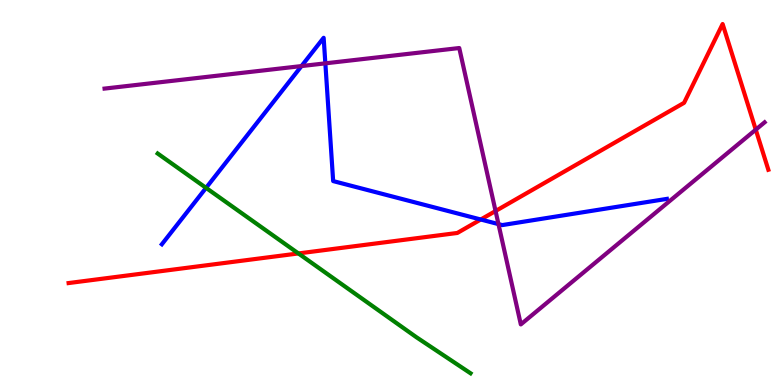[{'lines': ['blue', 'red'], 'intersections': [{'x': 6.2, 'y': 4.3}]}, {'lines': ['green', 'red'], 'intersections': [{'x': 3.85, 'y': 3.42}]}, {'lines': ['purple', 'red'], 'intersections': [{'x': 6.39, 'y': 4.52}, {'x': 9.75, 'y': 6.63}]}, {'lines': ['blue', 'green'], 'intersections': [{'x': 2.66, 'y': 5.12}]}, {'lines': ['blue', 'purple'], 'intersections': [{'x': 3.89, 'y': 8.28}, {'x': 4.2, 'y': 8.35}, {'x': 6.43, 'y': 4.18}]}, {'lines': ['green', 'purple'], 'intersections': []}]